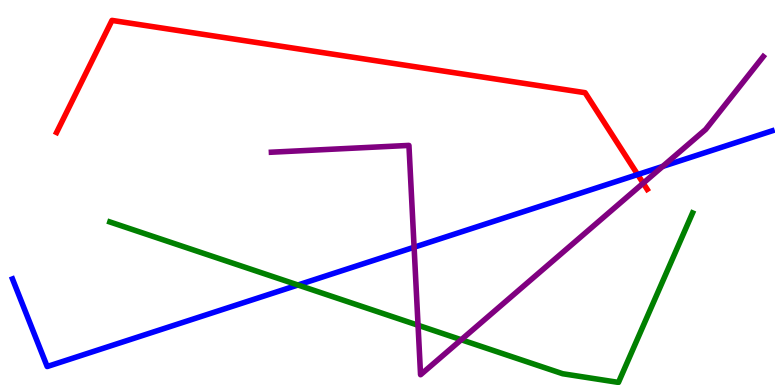[{'lines': ['blue', 'red'], 'intersections': [{'x': 8.23, 'y': 5.47}]}, {'lines': ['green', 'red'], 'intersections': []}, {'lines': ['purple', 'red'], 'intersections': [{'x': 8.3, 'y': 5.24}]}, {'lines': ['blue', 'green'], 'intersections': [{'x': 3.84, 'y': 2.6}]}, {'lines': ['blue', 'purple'], 'intersections': [{'x': 5.34, 'y': 3.58}, {'x': 8.55, 'y': 5.68}]}, {'lines': ['green', 'purple'], 'intersections': [{'x': 5.39, 'y': 1.55}, {'x': 5.95, 'y': 1.18}]}]